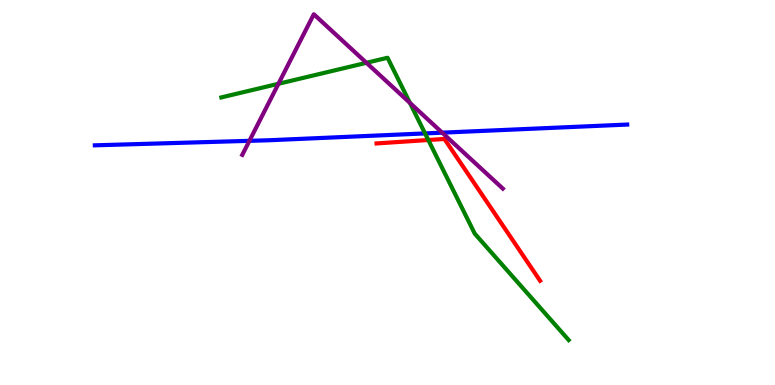[{'lines': ['blue', 'red'], 'intersections': []}, {'lines': ['green', 'red'], 'intersections': [{'x': 5.53, 'y': 6.36}]}, {'lines': ['purple', 'red'], 'intersections': []}, {'lines': ['blue', 'green'], 'intersections': [{'x': 5.48, 'y': 6.53}]}, {'lines': ['blue', 'purple'], 'intersections': [{'x': 3.22, 'y': 6.34}, {'x': 5.71, 'y': 6.55}]}, {'lines': ['green', 'purple'], 'intersections': [{'x': 3.59, 'y': 7.82}, {'x': 4.73, 'y': 8.37}, {'x': 5.29, 'y': 7.33}]}]